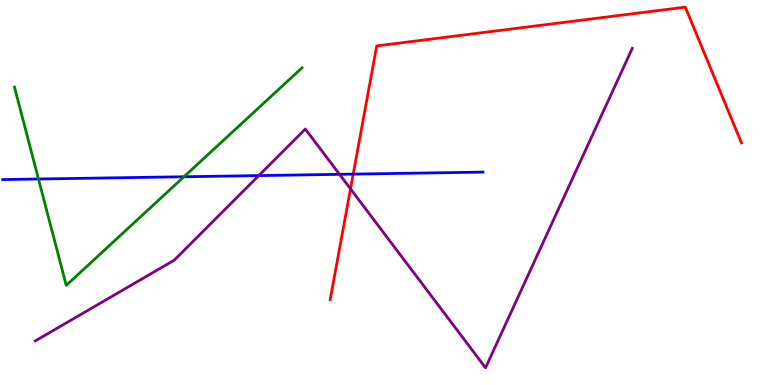[{'lines': ['blue', 'red'], 'intersections': [{'x': 4.56, 'y': 5.48}]}, {'lines': ['green', 'red'], 'intersections': []}, {'lines': ['purple', 'red'], 'intersections': [{'x': 4.52, 'y': 5.09}]}, {'lines': ['blue', 'green'], 'intersections': [{'x': 0.497, 'y': 5.35}, {'x': 2.37, 'y': 5.41}]}, {'lines': ['blue', 'purple'], 'intersections': [{'x': 3.34, 'y': 5.44}, {'x': 4.38, 'y': 5.47}]}, {'lines': ['green', 'purple'], 'intersections': []}]